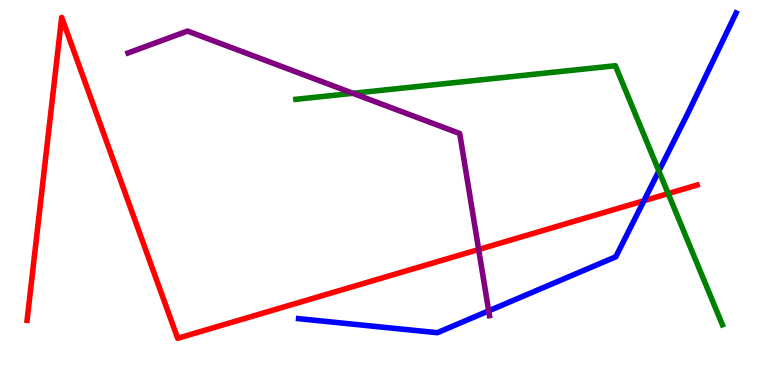[{'lines': ['blue', 'red'], 'intersections': [{'x': 8.31, 'y': 4.79}]}, {'lines': ['green', 'red'], 'intersections': [{'x': 8.62, 'y': 4.97}]}, {'lines': ['purple', 'red'], 'intersections': [{'x': 6.18, 'y': 3.52}]}, {'lines': ['blue', 'green'], 'intersections': [{'x': 8.5, 'y': 5.56}]}, {'lines': ['blue', 'purple'], 'intersections': [{'x': 6.31, 'y': 1.93}]}, {'lines': ['green', 'purple'], 'intersections': [{'x': 4.55, 'y': 7.58}]}]